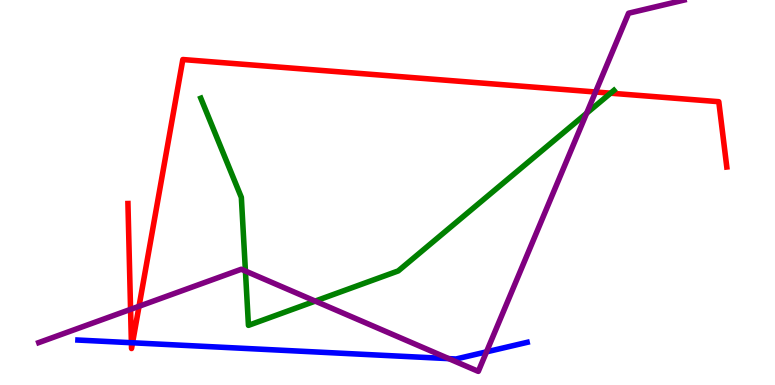[{'lines': ['blue', 'red'], 'intersections': [{'x': 1.7, 'y': 1.1}, {'x': 1.71, 'y': 1.1}]}, {'lines': ['green', 'red'], 'intersections': [{'x': 7.88, 'y': 7.58}]}, {'lines': ['purple', 'red'], 'intersections': [{'x': 1.68, 'y': 1.96}, {'x': 1.79, 'y': 2.04}, {'x': 7.68, 'y': 7.61}]}, {'lines': ['blue', 'green'], 'intersections': []}, {'lines': ['blue', 'purple'], 'intersections': [{'x': 5.79, 'y': 0.685}, {'x': 6.28, 'y': 0.861}]}, {'lines': ['green', 'purple'], 'intersections': [{'x': 3.17, 'y': 2.96}, {'x': 4.07, 'y': 2.18}, {'x': 7.57, 'y': 7.06}]}]